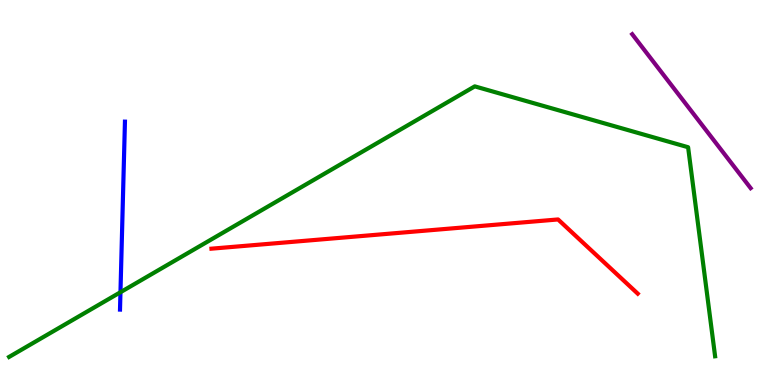[{'lines': ['blue', 'red'], 'intersections': []}, {'lines': ['green', 'red'], 'intersections': []}, {'lines': ['purple', 'red'], 'intersections': []}, {'lines': ['blue', 'green'], 'intersections': [{'x': 1.55, 'y': 2.41}]}, {'lines': ['blue', 'purple'], 'intersections': []}, {'lines': ['green', 'purple'], 'intersections': []}]